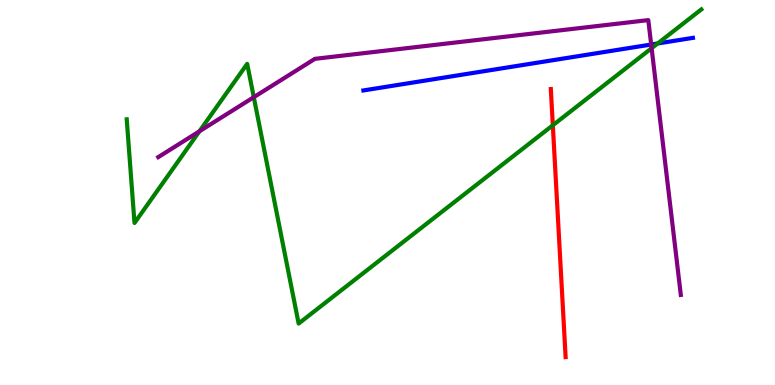[{'lines': ['blue', 'red'], 'intersections': []}, {'lines': ['green', 'red'], 'intersections': [{'x': 7.13, 'y': 6.75}]}, {'lines': ['purple', 'red'], 'intersections': []}, {'lines': ['blue', 'green'], 'intersections': [{'x': 8.49, 'y': 8.87}]}, {'lines': ['blue', 'purple'], 'intersections': [{'x': 8.4, 'y': 8.84}]}, {'lines': ['green', 'purple'], 'intersections': [{'x': 2.57, 'y': 6.59}, {'x': 3.27, 'y': 7.48}, {'x': 8.41, 'y': 8.75}]}]